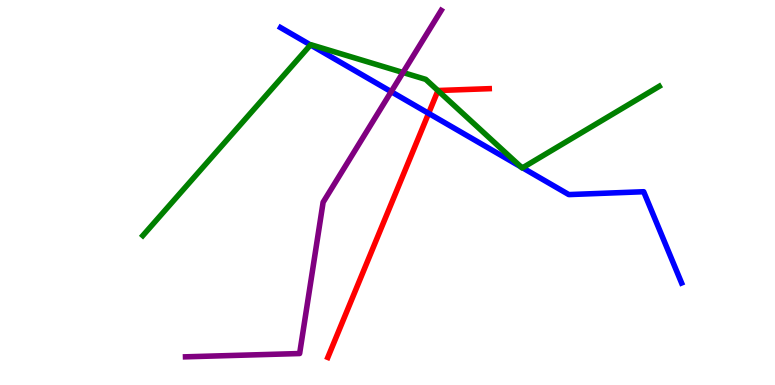[{'lines': ['blue', 'red'], 'intersections': [{'x': 5.53, 'y': 7.06}]}, {'lines': ['green', 'red'], 'intersections': [{'x': 5.65, 'y': 7.65}]}, {'lines': ['purple', 'red'], 'intersections': []}, {'lines': ['blue', 'green'], 'intersections': [{'x': 4.01, 'y': 8.83}, {'x': 6.72, 'y': 5.67}, {'x': 6.74, 'y': 5.64}]}, {'lines': ['blue', 'purple'], 'intersections': [{'x': 5.05, 'y': 7.62}]}, {'lines': ['green', 'purple'], 'intersections': [{'x': 5.2, 'y': 8.12}]}]